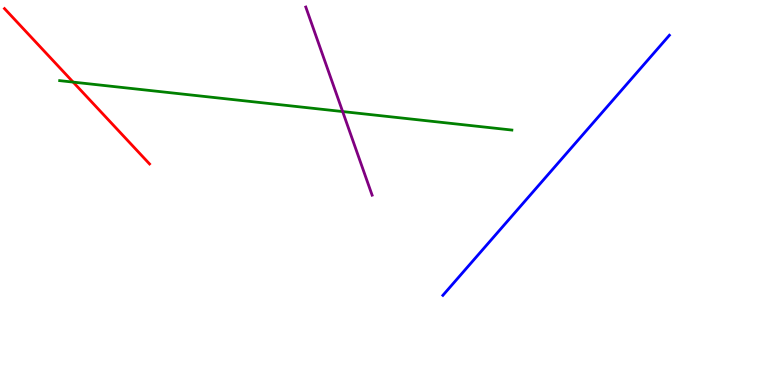[{'lines': ['blue', 'red'], 'intersections': []}, {'lines': ['green', 'red'], 'intersections': [{'x': 0.944, 'y': 7.87}]}, {'lines': ['purple', 'red'], 'intersections': []}, {'lines': ['blue', 'green'], 'intersections': []}, {'lines': ['blue', 'purple'], 'intersections': []}, {'lines': ['green', 'purple'], 'intersections': [{'x': 4.42, 'y': 7.1}]}]